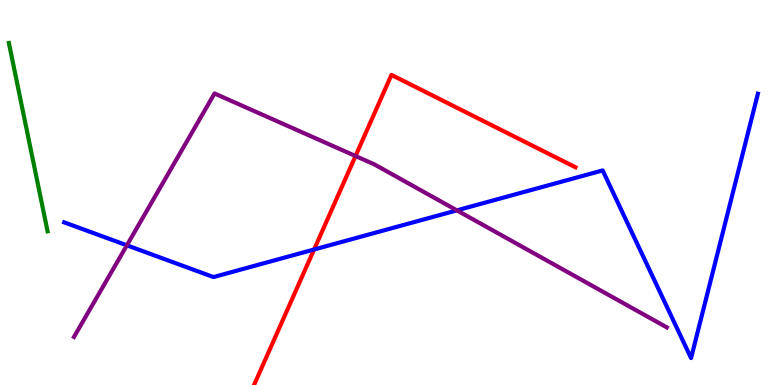[{'lines': ['blue', 'red'], 'intersections': [{'x': 4.05, 'y': 3.52}]}, {'lines': ['green', 'red'], 'intersections': []}, {'lines': ['purple', 'red'], 'intersections': [{'x': 4.59, 'y': 5.95}]}, {'lines': ['blue', 'green'], 'intersections': []}, {'lines': ['blue', 'purple'], 'intersections': [{'x': 1.64, 'y': 3.63}, {'x': 5.9, 'y': 4.54}]}, {'lines': ['green', 'purple'], 'intersections': []}]